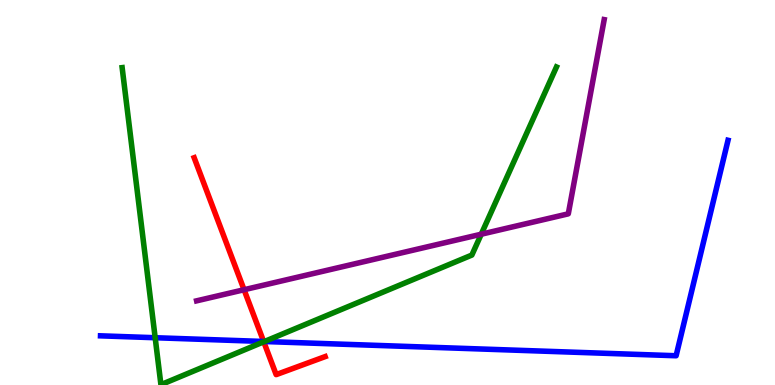[{'lines': ['blue', 'red'], 'intersections': [{'x': 3.4, 'y': 1.13}]}, {'lines': ['green', 'red'], 'intersections': [{'x': 3.4, 'y': 1.12}]}, {'lines': ['purple', 'red'], 'intersections': [{'x': 3.15, 'y': 2.47}]}, {'lines': ['blue', 'green'], 'intersections': [{'x': 2.0, 'y': 1.23}, {'x': 3.41, 'y': 1.13}]}, {'lines': ['blue', 'purple'], 'intersections': []}, {'lines': ['green', 'purple'], 'intersections': [{'x': 6.21, 'y': 3.92}]}]